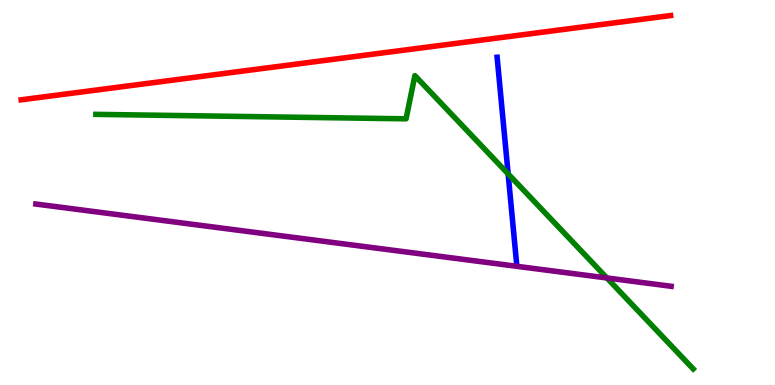[{'lines': ['blue', 'red'], 'intersections': []}, {'lines': ['green', 'red'], 'intersections': []}, {'lines': ['purple', 'red'], 'intersections': []}, {'lines': ['blue', 'green'], 'intersections': [{'x': 6.56, 'y': 5.48}]}, {'lines': ['blue', 'purple'], 'intersections': []}, {'lines': ['green', 'purple'], 'intersections': [{'x': 7.83, 'y': 2.78}]}]